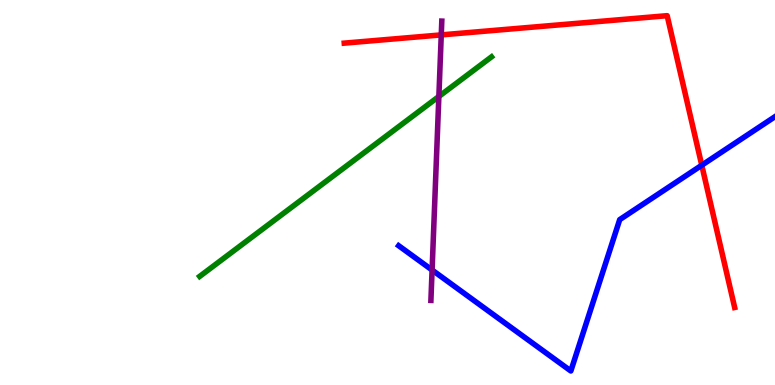[{'lines': ['blue', 'red'], 'intersections': [{'x': 9.05, 'y': 5.71}]}, {'lines': ['green', 'red'], 'intersections': []}, {'lines': ['purple', 'red'], 'intersections': [{'x': 5.69, 'y': 9.09}]}, {'lines': ['blue', 'green'], 'intersections': []}, {'lines': ['blue', 'purple'], 'intersections': [{'x': 5.58, 'y': 2.99}]}, {'lines': ['green', 'purple'], 'intersections': [{'x': 5.66, 'y': 7.49}]}]